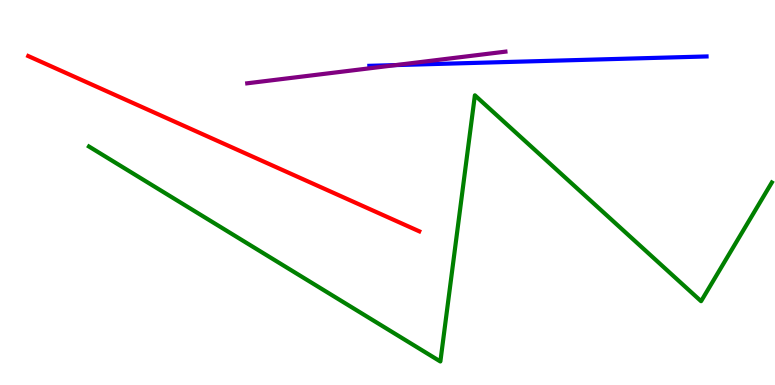[{'lines': ['blue', 'red'], 'intersections': []}, {'lines': ['green', 'red'], 'intersections': []}, {'lines': ['purple', 'red'], 'intersections': []}, {'lines': ['blue', 'green'], 'intersections': []}, {'lines': ['blue', 'purple'], 'intersections': [{'x': 5.11, 'y': 8.31}]}, {'lines': ['green', 'purple'], 'intersections': []}]